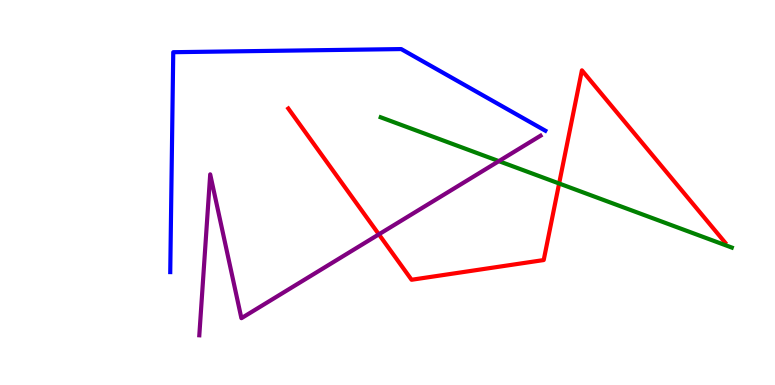[{'lines': ['blue', 'red'], 'intersections': []}, {'lines': ['green', 'red'], 'intersections': [{'x': 7.21, 'y': 5.23}]}, {'lines': ['purple', 'red'], 'intersections': [{'x': 4.89, 'y': 3.91}]}, {'lines': ['blue', 'green'], 'intersections': []}, {'lines': ['blue', 'purple'], 'intersections': []}, {'lines': ['green', 'purple'], 'intersections': [{'x': 6.44, 'y': 5.81}]}]